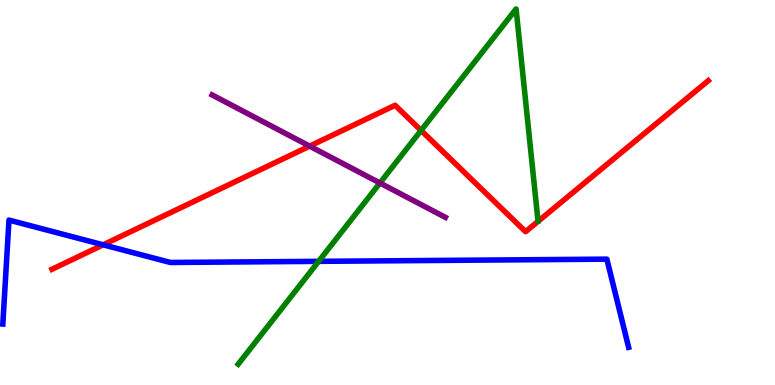[{'lines': ['blue', 'red'], 'intersections': [{'x': 1.33, 'y': 3.64}]}, {'lines': ['green', 'red'], 'intersections': [{'x': 5.43, 'y': 6.61}]}, {'lines': ['purple', 'red'], 'intersections': [{'x': 4.0, 'y': 6.2}]}, {'lines': ['blue', 'green'], 'intersections': [{'x': 4.11, 'y': 3.21}]}, {'lines': ['blue', 'purple'], 'intersections': []}, {'lines': ['green', 'purple'], 'intersections': [{'x': 4.9, 'y': 5.25}]}]